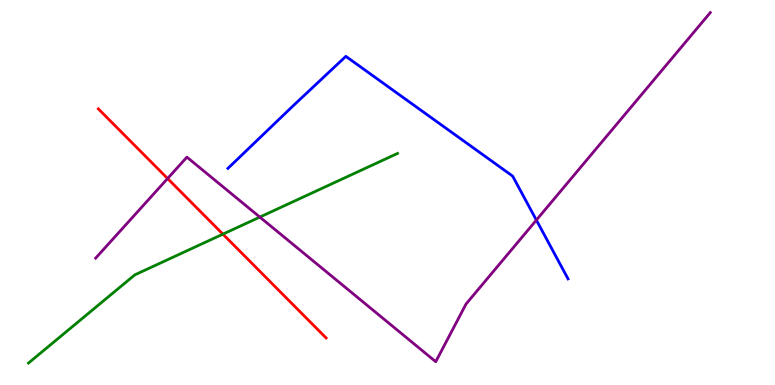[{'lines': ['blue', 'red'], 'intersections': []}, {'lines': ['green', 'red'], 'intersections': [{'x': 2.88, 'y': 3.92}]}, {'lines': ['purple', 'red'], 'intersections': [{'x': 2.16, 'y': 5.36}]}, {'lines': ['blue', 'green'], 'intersections': []}, {'lines': ['blue', 'purple'], 'intersections': [{'x': 6.92, 'y': 4.28}]}, {'lines': ['green', 'purple'], 'intersections': [{'x': 3.35, 'y': 4.36}]}]